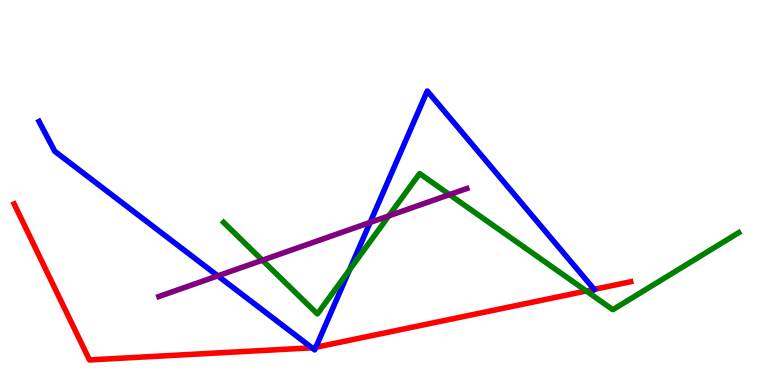[{'lines': ['blue', 'red'], 'intersections': [{'x': 4.03, 'y': 0.966}, {'x': 4.08, 'y': 0.98}, {'x': 7.67, 'y': 2.48}]}, {'lines': ['green', 'red'], 'intersections': [{'x': 7.57, 'y': 2.44}]}, {'lines': ['purple', 'red'], 'intersections': []}, {'lines': ['blue', 'green'], 'intersections': [{'x': 4.51, 'y': 2.99}]}, {'lines': ['blue', 'purple'], 'intersections': [{'x': 2.81, 'y': 2.83}, {'x': 4.78, 'y': 4.22}]}, {'lines': ['green', 'purple'], 'intersections': [{'x': 3.39, 'y': 3.24}, {'x': 5.02, 'y': 4.39}, {'x': 5.8, 'y': 4.95}]}]